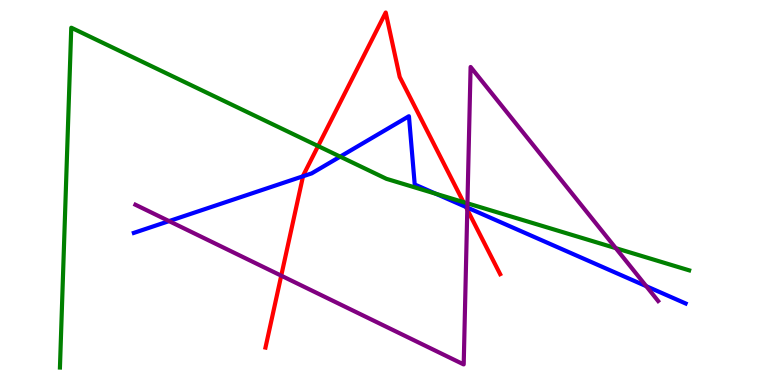[{'lines': ['blue', 'red'], 'intersections': [{'x': 3.91, 'y': 5.42}, {'x': 6.01, 'y': 4.62}]}, {'lines': ['green', 'red'], 'intersections': [{'x': 4.1, 'y': 6.21}, {'x': 5.98, 'y': 4.75}]}, {'lines': ['purple', 'red'], 'intersections': [{'x': 3.63, 'y': 2.84}, {'x': 6.03, 'y': 4.55}]}, {'lines': ['blue', 'green'], 'intersections': [{'x': 4.39, 'y': 5.93}, {'x': 5.62, 'y': 4.97}]}, {'lines': ['blue', 'purple'], 'intersections': [{'x': 2.18, 'y': 4.26}, {'x': 6.03, 'y': 4.61}, {'x': 8.34, 'y': 2.57}]}, {'lines': ['green', 'purple'], 'intersections': [{'x': 6.03, 'y': 4.72}, {'x': 7.95, 'y': 3.55}]}]